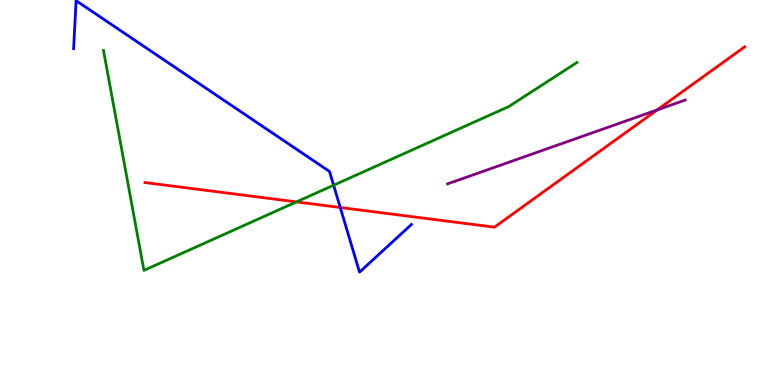[{'lines': ['blue', 'red'], 'intersections': [{'x': 4.39, 'y': 4.61}]}, {'lines': ['green', 'red'], 'intersections': [{'x': 3.83, 'y': 4.76}]}, {'lines': ['purple', 'red'], 'intersections': [{'x': 8.48, 'y': 7.14}]}, {'lines': ['blue', 'green'], 'intersections': [{'x': 4.3, 'y': 5.19}]}, {'lines': ['blue', 'purple'], 'intersections': []}, {'lines': ['green', 'purple'], 'intersections': []}]